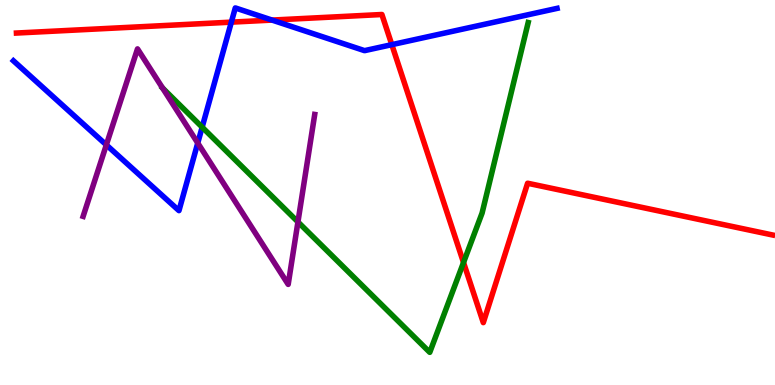[{'lines': ['blue', 'red'], 'intersections': [{'x': 2.99, 'y': 9.42}, {'x': 3.51, 'y': 9.48}, {'x': 5.06, 'y': 8.84}]}, {'lines': ['green', 'red'], 'intersections': [{'x': 5.98, 'y': 3.18}]}, {'lines': ['purple', 'red'], 'intersections': []}, {'lines': ['blue', 'green'], 'intersections': [{'x': 2.61, 'y': 6.7}]}, {'lines': ['blue', 'purple'], 'intersections': [{'x': 1.37, 'y': 6.24}, {'x': 2.55, 'y': 6.28}]}, {'lines': ['green', 'purple'], 'intersections': [{'x': 2.1, 'y': 7.71}, {'x': 3.84, 'y': 4.24}]}]